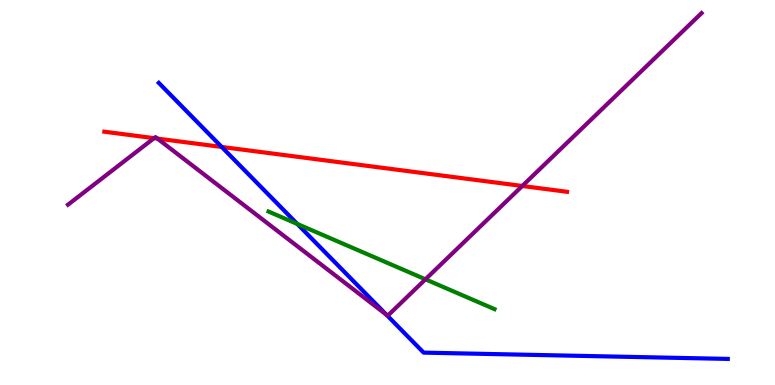[{'lines': ['blue', 'red'], 'intersections': [{'x': 2.86, 'y': 6.18}]}, {'lines': ['green', 'red'], 'intersections': []}, {'lines': ['purple', 'red'], 'intersections': [{'x': 1.99, 'y': 6.41}, {'x': 2.03, 'y': 6.4}, {'x': 6.74, 'y': 5.17}]}, {'lines': ['blue', 'green'], 'intersections': [{'x': 3.84, 'y': 4.18}]}, {'lines': ['blue', 'purple'], 'intersections': [{'x': 4.99, 'y': 1.82}]}, {'lines': ['green', 'purple'], 'intersections': [{'x': 5.49, 'y': 2.75}]}]